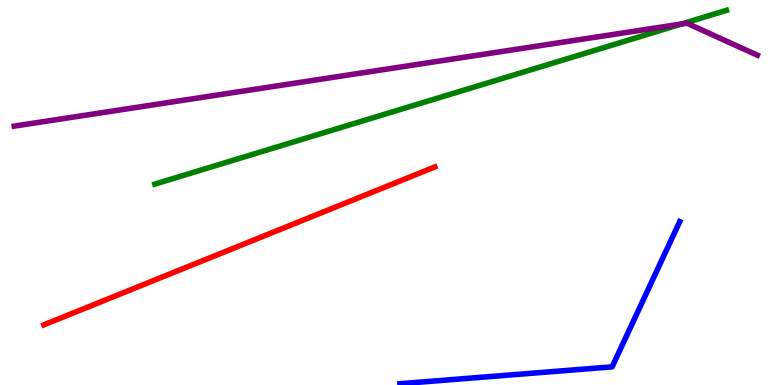[{'lines': ['blue', 'red'], 'intersections': []}, {'lines': ['green', 'red'], 'intersections': []}, {'lines': ['purple', 'red'], 'intersections': []}, {'lines': ['blue', 'green'], 'intersections': []}, {'lines': ['blue', 'purple'], 'intersections': []}, {'lines': ['green', 'purple'], 'intersections': [{'x': 8.79, 'y': 9.38}]}]